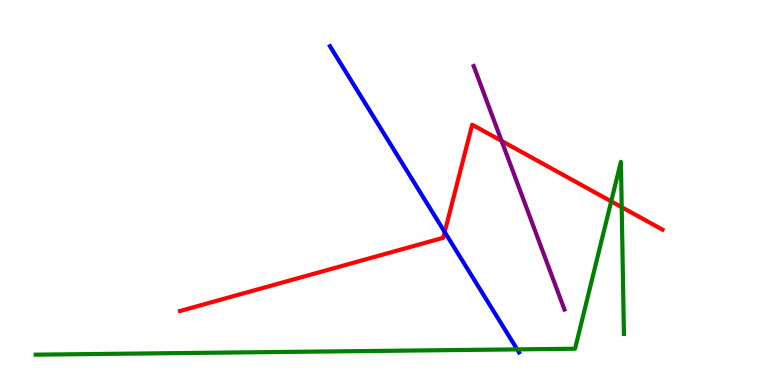[{'lines': ['blue', 'red'], 'intersections': [{'x': 5.74, 'y': 3.97}]}, {'lines': ['green', 'red'], 'intersections': [{'x': 7.89, 'y': 4.77}, {'x': 8.02, 'y': 4.62}]}, {'lines': ['purple', 'red'], 'intersections': [{'x': 6.47, 'y': 6.34}]}, {'lines': ['blue', 'green'], 'intersections': [{'x': 6.67, 'y': 0.925}]}, {'lines': ['blue', 'purple'], 'intersections': []}, {'lines': ['green', 'purple'], 'intersections': []}]